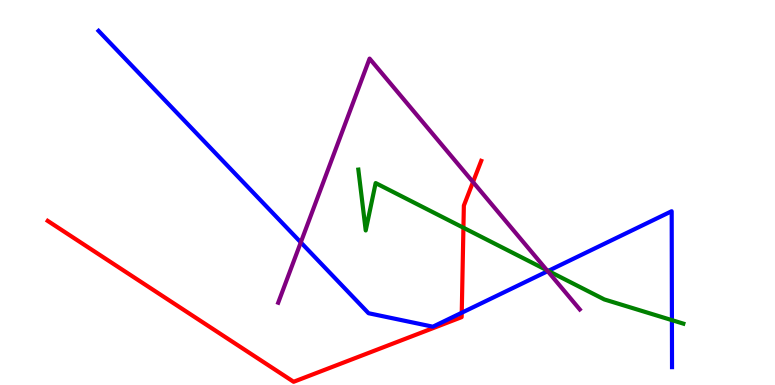[{'lines': ['blue', 'red'], 'intersections': [{'x': 5.96, 'y': 1.88}]}, {'lines': ['green', 'red'], 'intersections': [{'x': 5.98, 'y': 4.08}]}, {'lines': ['purple', 'red'], 'intersections': [{'x': 6.1, 'y': 5.27}]}, {'lines': ['blue', 'green'], 'intersections': [{'x': 7.07, 'y': 2.96}, {'x': 8.67, 'y': 1.68}]}, {'lines': ['blue', 'purple'], 'intersections': [{'x': 3.88, 'y': 3.7}, {'x': 7.07, 'y': 2.96}]}, {'lines': ['green', 'purple'], 'intersections': [{'x': 7.06, 'y': 2.98}]}]